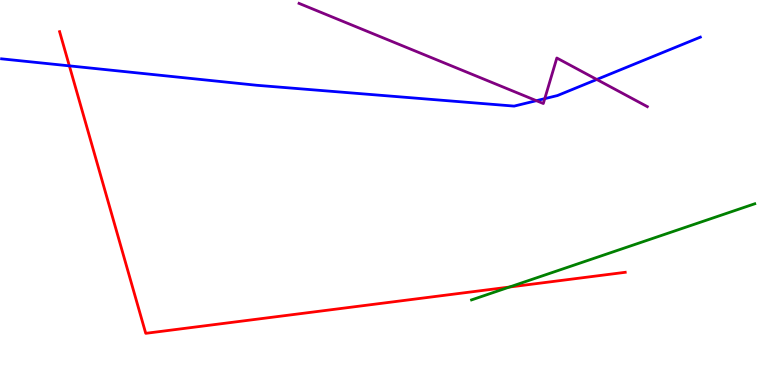[{'lines': ['blue', 'red'], 'intersections': [{'x': 0.895, 'y': 8.29}]}, {'lines': ['green', 'red'], 'intersections': [{'x': 6.57, 'y': 2.54}]}, {'lines': ['purple', 'red'], 'intersections': []}, {'lines': ['blue', 'green'], 'intersections': []}, {'lines': ['blue', 'purple'], 'intersections': [{'x': 6.92, 'y': 7.38}, {'x': 7.03, 'y': 7.44}, {'x': 7.7, 'y': 7.94}]}, {'lines': ['green', 'purple'], 'intersections': []}]